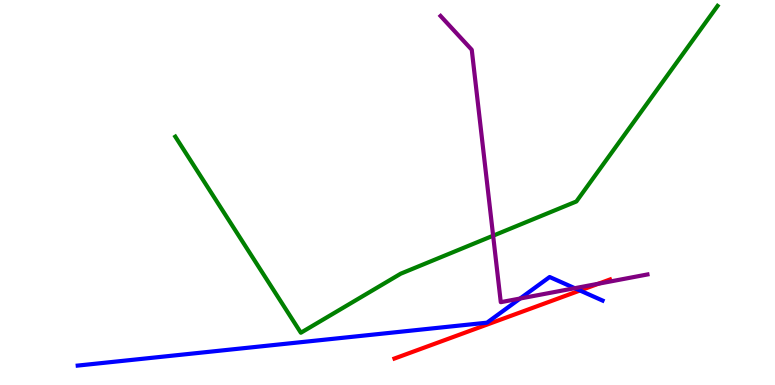[{'lines': ['blue', 'red'], 'intersections': [{'x': 7.48, 'y': 2.45}]}, {'lines': ['green', 'red'], 'intersections': []}, {'lines': ['purple', 'red'], 'intersections': [{'x': 7.72, 'y': 2.63}]}, {'lines': ['blue', 'green'], 'intersections': []}, {'lines': ['blue', 'purple'], 'intersections': [{'x': 6.71, 'y': 2.25}, {'x': 7.42, 'y': 2.51}]}, {'lines': ['green', 'purple'], 'intersections': [{'x': 6.36, 'y': 3.88}]}]